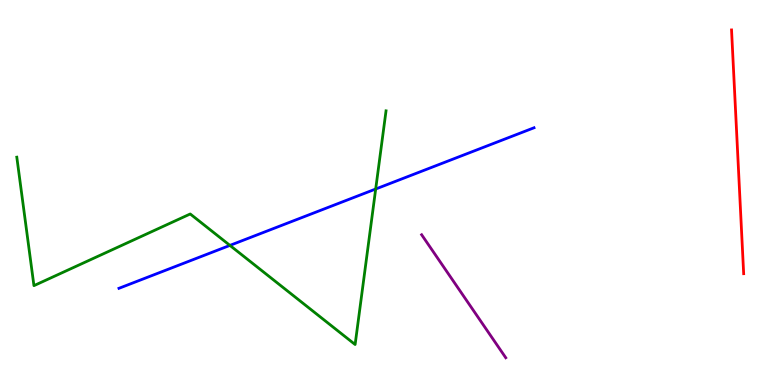[{'lines': ['blue', 'red'], 'intersections': []}, {'lines': ['green', 'red'], 'intersections': []}, {'lines': ['purple', 'red'], 'intersections': []}, {'lines': ['blue', 'green'], 'intersections': [{'x': 2.97, 'y': 3.63}, {'x': 4.85, 'y': 5.09}]}, {'lines': ['blue', 'purple'], 'intersections': []}, {'lines': ['green', 'purple'], 'intersections': []}]